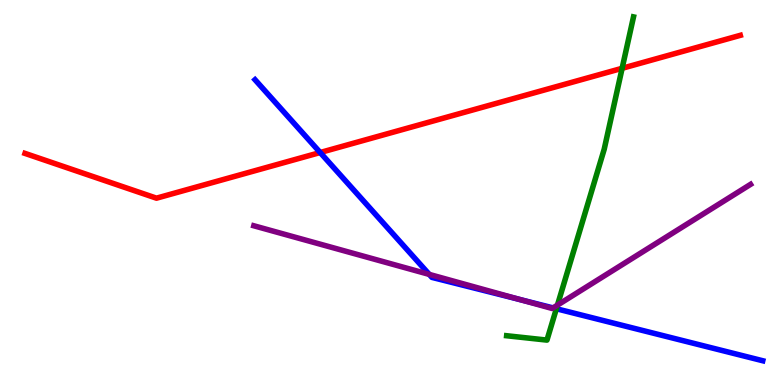[{'lines': ['blue', 'red'], 'intersections': [{'x': 4.13, 'y': 6.04}]}, {'lines': ['green', 'red'], 'intersections': [{'x': 8.03, 'y': 8.23}]}, {'lines': ['purple', 'red'], 'intersections': []}, {'lines': ['blue', 'green'], 'intersections': [{'x': 7.18, 'y': 1.98}]}, {'lines': ['blue', 'purple'], 'intersections': [{'x': 5.54, 'y': 2.87}, {'x': 6.72, 'y': 2.22}, {'x': 7.14, 'y': 2.0}]}, {'lines': ['green', 'purple'], 'intersections': [{'x': 7.19, 'y': 2.08}]}]